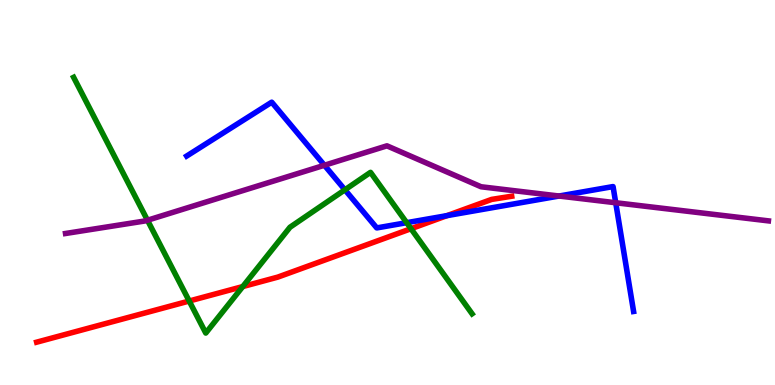[{'lines': ['blue', 'red'], 'intersections': [{'x': 5.77, 'y': 4.4}]}, {'lines': ['green', 'red'], 'intersections': [{'x': 2.44, 'y': 2.18}, {'x': 3.13, 'y': 2.56}, {'x': 5.3, 'y': 4.06}]}, {'lines': ['purple', 'red'], 'intersections': []}, {'lines': ['blue', 'green'], 'intersections': [{'x': 4.45, 'y': 5.07}, {'x': 5.25, 'y': 4.22}]}, {'lines': ['blue', 'purple'], 'intersections': [{'x': 4.19, 'y': 5.71}, {'x': 7.21, 'y': 4.91}, {'x': 7.94, 'y': 4.73}]}, {'lines': ['green', 'purple'], 'intersections': [{'x': 1.9, 'y': 4.28}]}]